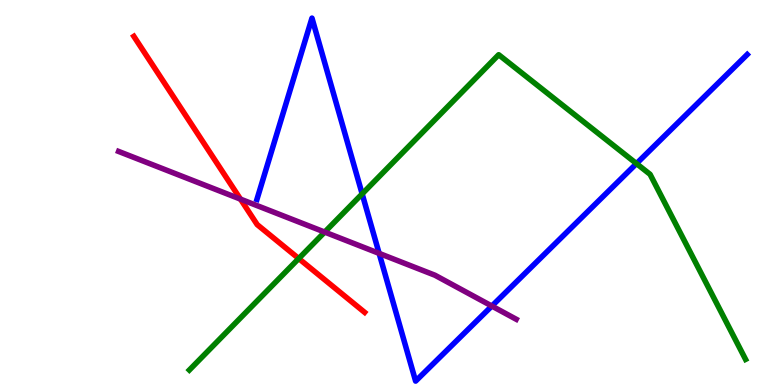[{'lines': ['blue', 'red'], 'intersections': []}, {'lines': ['green', 'red'], 'intersections': [{'x': 3.85, 'y': 3.28}]}, {'lines': ['purple', 'red'], 'intersections': [{'x': 3.1, 'y': 4.83}]}, {'lines': ['blue', 'green'], 'intersections': [{'x': 4.67, 'y': 4.96}, {'x': 8.21, 'y': 5.75}]}, {'lines': ['blue', 'purple'], 'intersections': [{'x': 4.89, 'y': 3.42}, {'x': 6.35, 'y': 2.05}]}, {'lines': ['green', 'purple'], 'intersections': [{'x': 4.19, 'y': 3.97}]}]